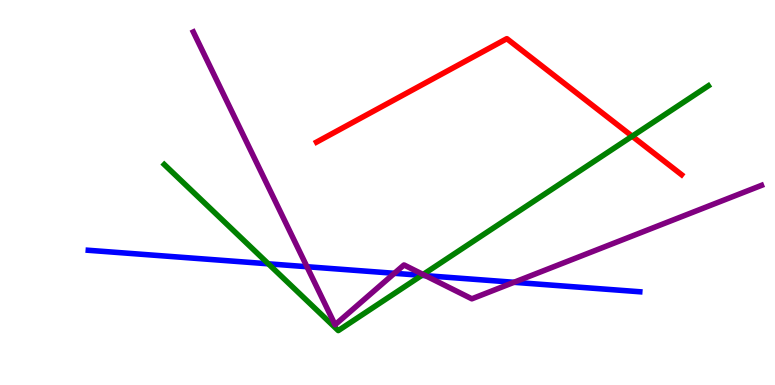[{'lines': ['blue', 'red'], 'intersections': []}, {'lines': ['green', 'red'], 'intersections': [{'x': 8.16, 'y': 6.46}]}, {'lines': ['purple', 'red'], 'intersections': []}, {'lines': ['blue', 'green'], 'intersections': [{'x': 3.46, 'y': 3.15}, {'x': 5.44, 'y': 2.85}]}, {'lines': ['blue', 'purple'], 'intersections': [{'x': 3.96, 'y': 3.07}, {'x': 5.09, 'y': 2.9}, {'x': 5.49, 'y': 2.84}, {'x': 6.63, 'y': 2.67}]}, {'lines': ['green', 'purple'], 'intersections': [{'x': 5.46, 'y': 2.87}]}]